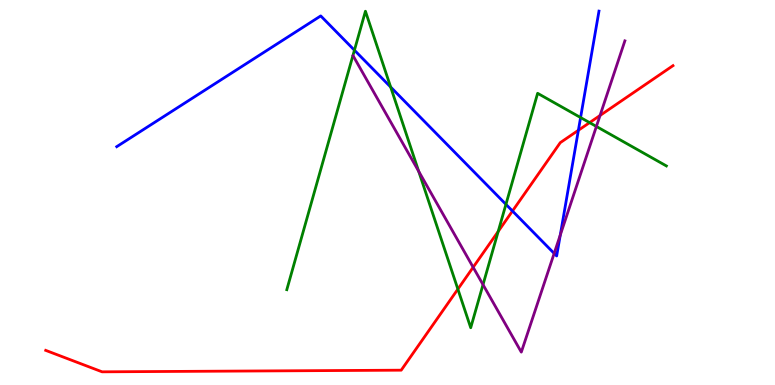[{'lines': ['blue', 'red'], 'intersections': [{'x': 6.61, 'y': 4.52}, {'x': 7.46, 'y': 6.62}]}, {'lines': ['green', 'red'], 'intersections': [{'x': 5.91, 'y': 2.49}, {'x': 6.43, 'y': 3.99}, {'x': 7.61, 'y': 6.81}]}, {'lines': ['purple', 'red'], 'intersections': [{'x': 6.11, 'y': 3.06}, {'x': 7.74, 'y': 7.0}]}, {'lines': ['blue', 'green'], 'intersections': [{'x': 4.57, 'y': 8.7}, {'x': 5.04, 'y': 7.74}, {'x': 6.53, 'y': 4.69}, {'x': 7.49, 'y': 6.95}]}, {'lines': ['blue', 'purple'], 'intersections': [{'x': 7.15, 'y': 3.42}, {'x': 7.23, 'y': 3.9}]}, {'lines': ['green', 'purple'], 'intersections': [{'x': 5.4, 'y': 5.55}, {'x': 6.23, 'y': 2.61}, {'x': 7.7, 'y': 6.72}]}]